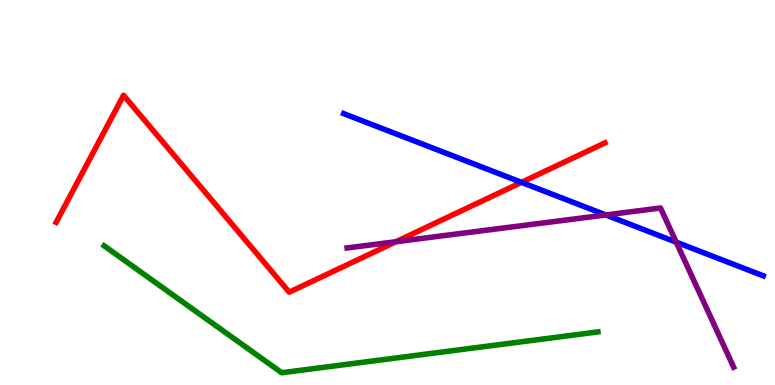[{'lines': ['blue', 'red'], 'intersections': [{'x': 6.73, 'y': 5.26}]}, {'lines': ['green', 'red'], 'intersections': []}, {'lines': ['purple', 'red'], 'intersections': [{'x': 5.11, 'y': 3.72}]}, {'lines': ['blue', 'green'], 'intersections': []}, {'lines': ['blue', 'purple'], 'intersections': [{'x': 7.82, 'y': 4.42}, {'x': 8.73, 'y': 3.71}]}, {'lines': ['green', 'purple'], 'intersections': []}]